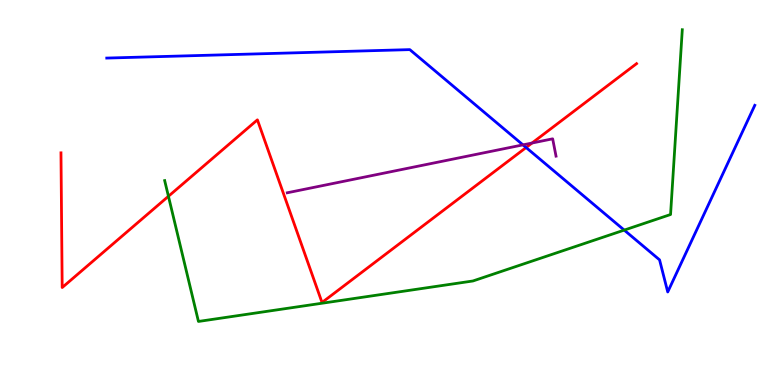[{'lines': ['blue', 'red'], 'intersections': [{'x': 6.79, 'y': 6.17}]}, {'lines': ['green', 'red'], 'intersections': [{'x': 2.17, 'y': 4.9}]}, {'lines': ['purple', 'red'], 'intersections': [{'x': 6.87, 'y': 6.29}]}, {'lines': ['blue', 'green'], 'intersections': [{'x': 8.05, 'y': 4.02}]}, {'lines': ['blue', 'purple'], 'intersections': [{'x': 6.75, 'y': 6.24}]}, {'lines': ['green', 'purple'], 'intersections': []}]